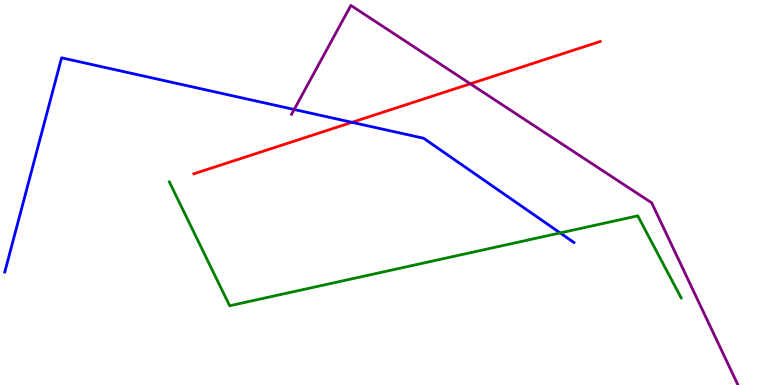[{'lines': ['blue', 'red'], 'intersections': [{'x': 4.54, 'y': 6.82}]}, {'lines': ['green', 'red'], 'intersections': []}, {'lines': ['purple', 'red'], 'intersections': [{'x': 6.07, 'y': 7.82}]}, {'lines': ['blue', 'green'], 'intersections': [{'x': 7.23, 'y': 3.95}]}, {'lines': ['blue', 'purple'], 'intersections': [{'x': 3.8, 'y': 7.16}]}, {'lines': ['green', 'purple'], 'intersections': []}]